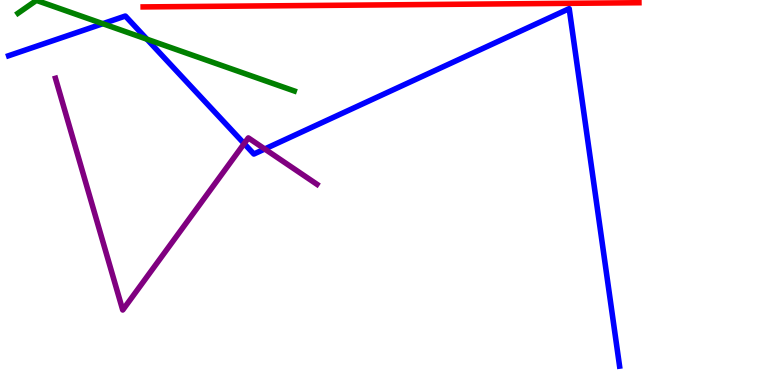[{'lines': ['blue', 'red'], 'intersections': []}, {'lines': ['green', 'red'], 'intersections': []}, {'lines': ['purple', 'red'], 'intersections': []}, {'lines': ['blue', 'green'], 'intersections': [{'x': 1.33, 'y': 9.38}, {'x': 1.9, 'y': 8.98}]}, {'lines': ['blue', 'purple'], 'intersections': [{'x': 3.15, 'y': 6.27}, {'x': 3.42, 'y': 6.13}]}, {'lines': ['green', 'purple'], 'intersections': []}]